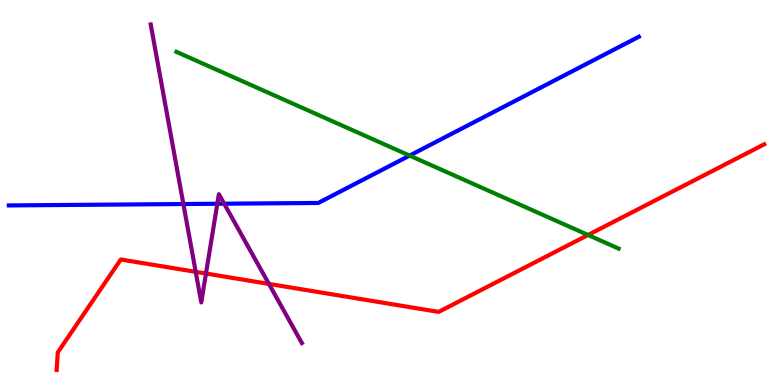[{'lines': ['blue', 'red'], 'intersections': []}, {'lines': ['green', 'red'], 'intersections': [{'x': 7.59, 'y': 3.9}]}, {'lines': ['purple', 'red'], 'intersections': [{'x': 2.53, 'y': 2.94}, {'x': 2.66, 'y': 2.9}, {'x': 3.47, 'y': 2.63}]}, {'lines': ['blue', 'green'], 'intersections': [{'x': 5.29, 'y': 5.96}]}, {'lines': ['blue', 'purple'], 'intersections': [{'x': 2.37, 'y': 4.7}, {'x': 2.8, 'y': 4.71}, {'x': 2.89, 'y': 4.71}]}, {'lines': ['green', 'purple'], 'intersections': []}]